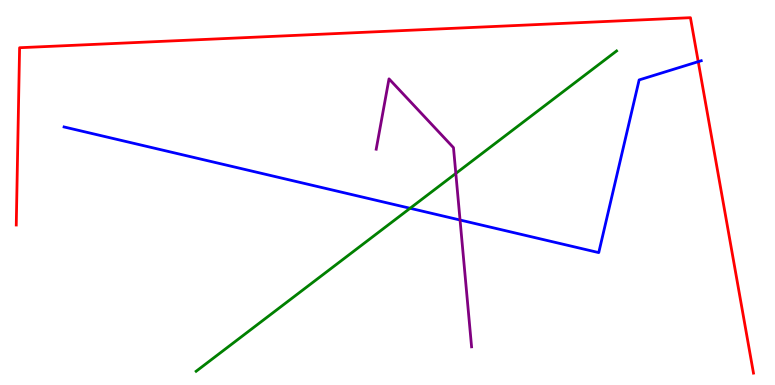[{'lines': ['blue', 'red'], 'intersections': [{'x': 9.01, 'y': 8.4}]}, {'lines': ['green', 'red'], 'intersections': []}, {'lines': ['purple', 'red'], 'intersections': []}, {'lines': ['blue', 'green'], 'intersections': [{'x': 5.29, 'y': 4.59}]}, {'lines': ['blue', 'purple'], 'intersections': [{'x': 5.94, 'y': 4.29}]}, {'lines': ['green', 'purple'], 'intersections': [{'x': 5.88, 'y': 5.5}]}]